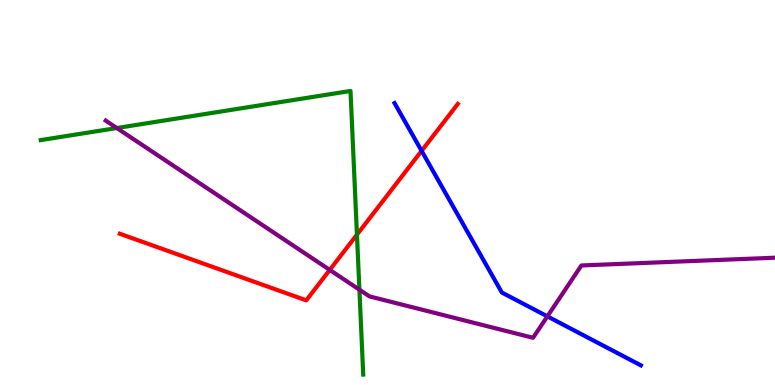[{'lines': ['blue', 'red'], 'intersections': [{'x': 5.44, 'y': 6.08}]}, {'lines': ['green', 'red'], 'intersections': [{'x': 4.61, 'y': 3.9}]}, {'lines': ['purple', 'red'], 'intersections': [{'x': 4.25, 'y': 2.99}]}, {'lines': ['blue', 'green'], 'intersections': []}, {'lines': ['blue', 'purple'], 'intersections': [{'x': 7.06, 'y': 1.78}]}, {'lines': ['green', 'purple'], 'intersections': [{'x': 1.51, 'y': 6.67}, {'x': 4.64, 'y': 2.48}]}]